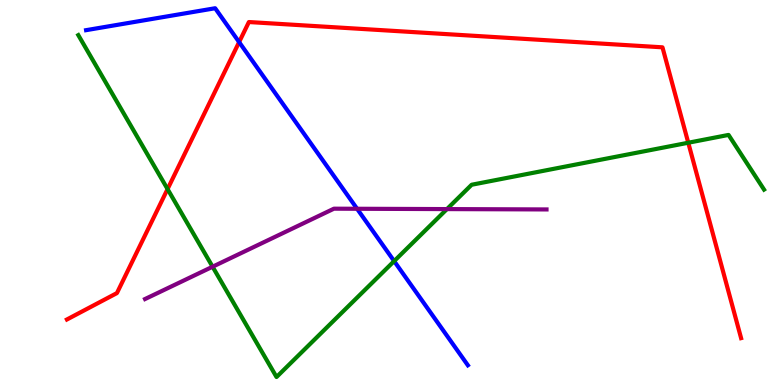[{'lines': ['blue', 'red'], 'intersections': [{'x': 3.09, 'y': 8.91}]}, {'lines': ['green', 'red'], 'intersections': [{'x': 2.16, 'y': 5.09}, {'x': 8.88, 'y': 6.29}]}, {'lines': ['purple', 'red'], 'intersections': []}, {'lines': ['blue', 'green'], 'intersections': [{'x': 5.09, 'y': 3.22}]}, {'lines': ['blue', 'purple'], 'intersections': [{'x': 4.61, 'y': 4.58}]}, {'lines': ['green', 'purple'], 'intersections': [{'x': 2.74, 'y': 3.07}, {'x': 5.77, 'y': 4.57}]}]